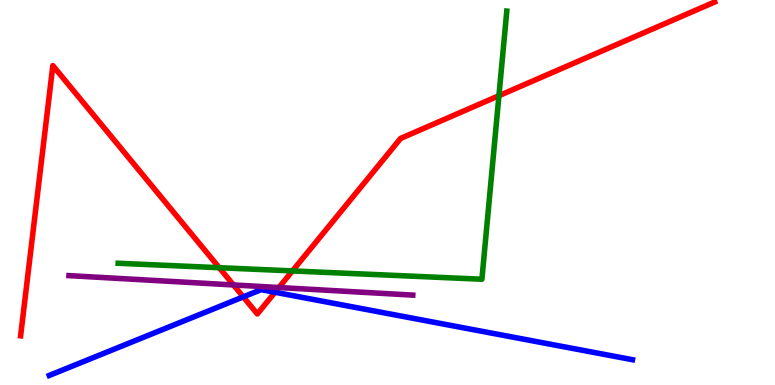[{'lines': ['blue', 'red'], 'intersections': [{'x': 3.14, 'y': 2.29}, {'x': 3.55, 'y': 2.41}]}, {'lines': ['green', 'red'], 'intersections': [{'x': 2.83, 'y': 3.05}, {'x': 3.77, 'y': 2.96}, {'x': 6.44, 'y': 7.51}]}, {'lines': ['purple', 'red'], 'intersections': [{'x': 3.01, 'y': 2.6}, {'x': 3.6, 'y': 2.53}]}, {'lines': ['blue', 'green'], 'intersections': []}, {'lines': ['blue', 'purple'], 'intersections': []}, {'lines': ['green', 'purple'], 'intersections': []}]